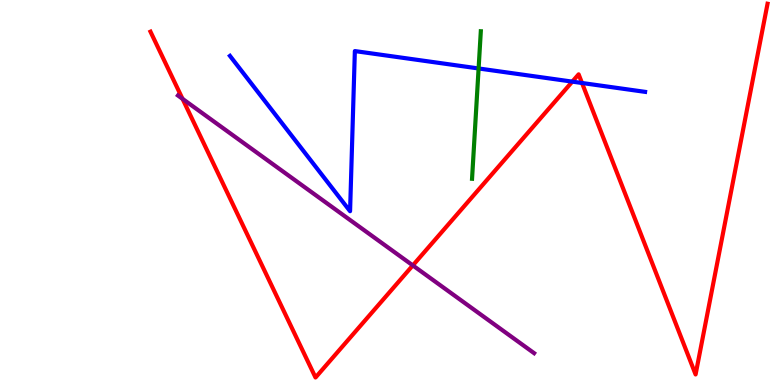[{'lines': ['blue', 'red'], 'intersections': [{'x': 7.38, 'y': 7.88}, {'x': 7.51, 'y': 7.84}]}, {'lines': ['green', 'red'], 'intersections': []}, {'lines': ['purple', 'red'], 'intersections': [{'x': 2.36, 'y': 7.43}, {'x': 5.33, 'y': 3.11}]}, {'lines': ['blue', 'green'], 'intersections': [{'x': 6.18, 'y': 8.22}]}, {'lines': ['blue', 'purple'], 'intersections': []}, {'lines': ['green', 'purple'], 'intersections': []}]